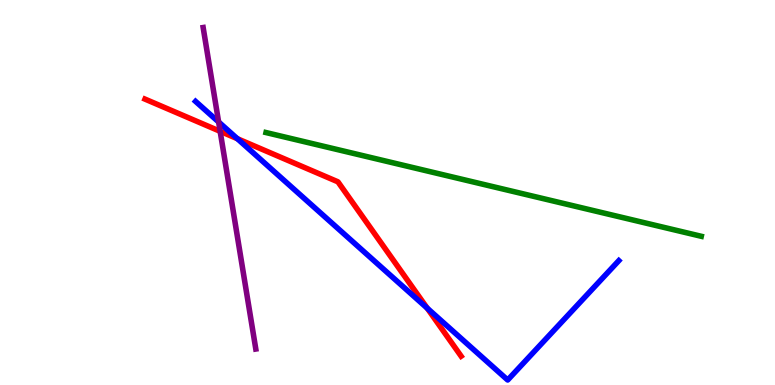[{'lines': ['blue', 'red'], 'intersections': [{'x': 3.06, 'y': 6.4}, {'x': 5.51, 'y': 2.0}]}, {'lines': ['green', 'red'], 'intersections': []}, {'lines': ['purple', 'red'], 'intersections': [{'x': 2.84, 'y': 6.59}]}, {'lines': ['blue', 'green'], 'intersections': []}, {'lines': ['blue', 'purple'], 'intersections': [{'x': 2.82, 'y': 6.83}]}, {'lines': ['green', 'purple'], 'intersections': []}]